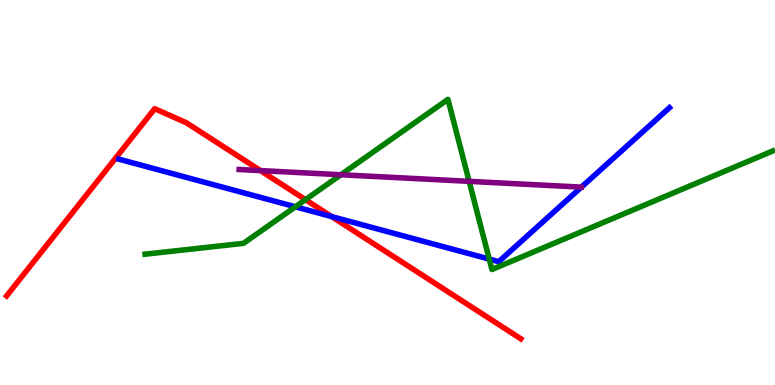[{'lines': ['blue', 'red'], 'intersections': [{'x': 4.28, 'y': 4.38}]}, {'lines': ['green', 'red'], 'intersections': [{'x': 3.94, 'y': 4.81}]}, {'lines': ['purple', 'red'], 'intersections': [{'x': 3.36, 'y': 5.57}]}, {'lines': ['blue', 'green'], 'intersections': [{'x': 3.81, 'y': 4.63}, {'x': 6.31, 'y': 3.27}]}, {'lines': ['blue', 'purple'], 'intersections': []}, {'lines': ['green', 'purple'], 'intersections': [{'x': 4.4, 'y': 5.46}, {'x': 6.05, 'y': 5.29}]}]